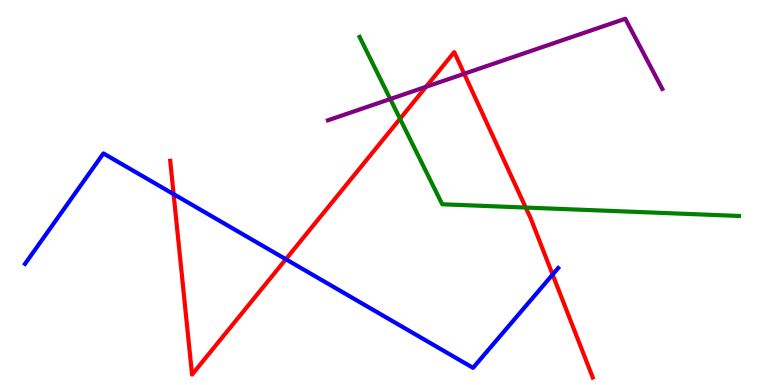[{'lines': ['blue', 'red'], 'intersections': [{'x': 2.24, 'y': 4.96}, {'x': 3.69, 'y': 3.27}, {'x': 7.13, 'y': 2.87}]}, {'lines': ['green', 'red'], 'intersections': [{'x': 5.16, 'y': 6.91}, {'x': 6.78, 'y': 4.61}]}, {'lines': ['purple', 'red'], 'intersections': [{'x': 5.5, 'y': 7.75}, {'x': 5.99, 'y': 8.08}]}, {'lines': ['blue', 'green'], 'intersections': []}, {'lines': ['blue', 'purple'], 'intersections': []}, {'lines': ['green', 'purple'], 'intersections': [{'x': 5.04, 'y': 7.43}]}]